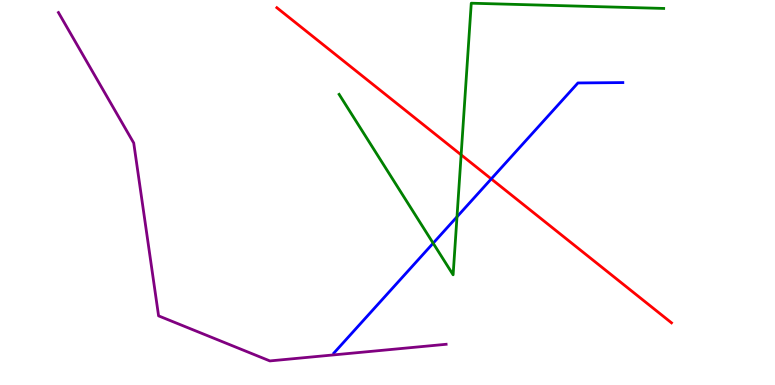[{'lines': ['blue', 'red'], 'intersections': [{'x': 6.34, 'y': 5.35}]}, {'lines': ['green', 'red'], 'intersections': [{'x': 5.95, 'y': 5.98}]}, {'lines': ['purple', 'red'], 'intersections': []}, {'lines': ['blue', 'green'], 'intersections': [{'x': 5.59, 'y': 3.68}, {'x': 5.9, 'y': 4.37}]}, {'lines': ['blue', 'purple'], 'intersections': []}, {'lines': ['green', 'purple'], 'intersections': []}]